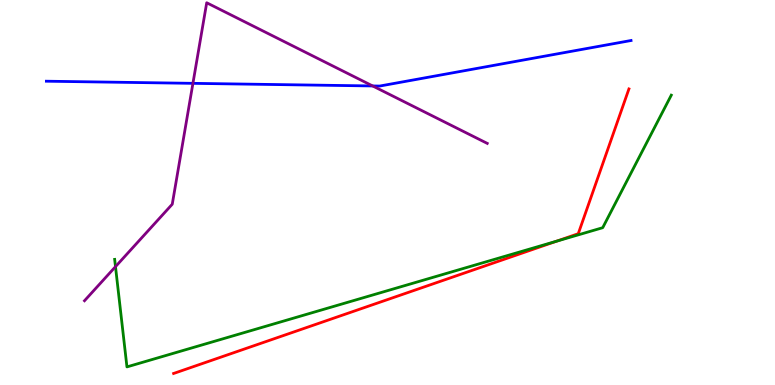[{'lines': ['blue', 'red'], 'intersections': []}, {'lines': ['green', 'red'], 'intersections': [{'x': 7.18, 'y': 3.73}]}, {'lines': ['purple', 'red'], 'intersections': []}, {'lines': ['blue', 'green'], 'intersections': []}, {'lines': ['blue', 'purple'], 'intersections': [{'x': 2.49, 'y': 7.84}, {'x': 4.81, 'y': 7.77}]}, {'lines': ['green', 'purple'], 'intersections': [{'x': 1.49, 'y': 3.07}]}]